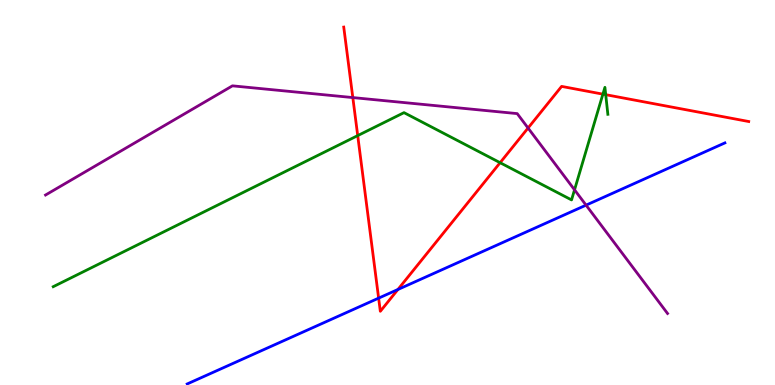[{'lines': ['blue', 'red'], 'intersections': [{'x': 4.89, 'y': 2.26}, {'x': 5.13, 'y': 2.48}]}, {'lines': ['green', 'red'], 'intersections': [{'x': 4.62, 'y': 6.48}, {'x': 6.45, 'y': 5.77}, {'x': 7.78, 'y': 7.55}, {'x': 7.82, 'y': 7.54}]}, {'lines': ['purple', 'red'], 'intersections': [{'x': 4.55, 'y': 7.47}, {'x': 6.81, 'y': 6.67}]}, {'lines': ['blue', 'green'], 'intersections': []}, {'lines': ['blue', 'purple'], 'intersections': [{'x': 7.56, 'y': 4.67}]}, {'lines': ['green', 'purple'], 'intersections': [{'x': 7.41, 'y': 5.07}]}]